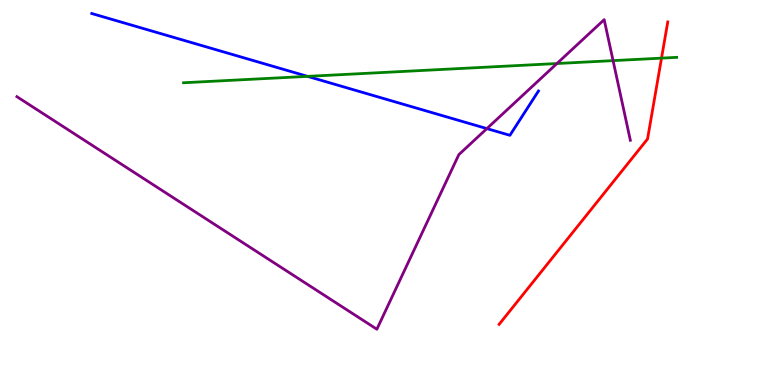[{'lines': ['blue', 'red'], 'intersections': []}, {'lines': ['green', 'red'], 'intersections': [{'x': 8.54, 'y': 8.49}]}, {'lines': ['purple', 'red'], 'intersections': []}, {'lines': ['blue', 'green'], 'intersections': [{'x': 3.97, 'y': 8.02}]}, {'lines': ['blue', 'purple'], 'intersections': [{'x': 6.28, 'y': 6.66}]}, {'lines': ['green', 'purple'], 'intersections': [{'x': 7.19, 'y': 8.35}, {'x': 7.91, 'y': 8.43}]}]